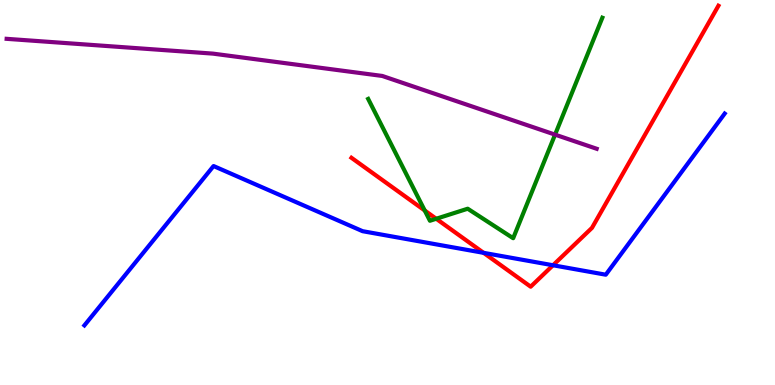[{'lines': ['blue', 'red'], 'intersections': [{'x': 6.24, 'y': 3.43}, {'x': 7.14, 'y': 3.11}]}, {'lines': ['green', 'red'], 'intersections': [{'x': 5.48, 'y': 4.53}, {'x': 5.63, 'y': 4.32}]}, {'lines': ['purple', 'red'], 'intersections': []}, {'lines': ['blue', 'green'], 'intersections': []}, {'lines': ['blue', 'purple'], 'intersections': []}, {'lines': ['green', 'purple'], 'intersections': [{'x': 7.16, 'y': 6.5}]}]